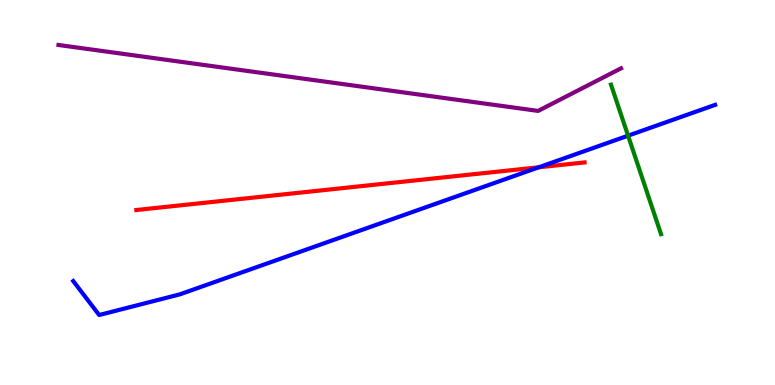[{'lines': ['blue', 'red'], 'intersections': [{'x': 6.95, 'y': 5.65}]}, {'lines': ['green', 'red'], 'intersections': []}, {'lines': ['purple', 'red'], 'intersections': []}, {'lines': ['blue', 'green'], 'intersections': [{'x': 8.1, 'y': 6.48}]}, {'lines': ['blue', 'purple'], 'intersections': []}, {'lines': ['green', 'purple'], 'intersections': []}]